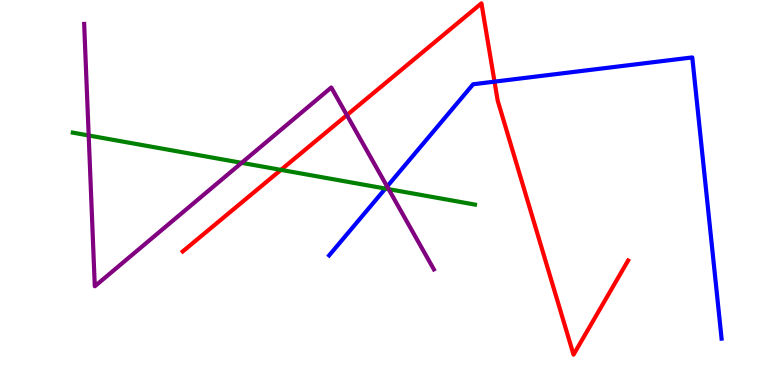[{'lines': ['blue', 'red'], 'intersections': [{'x': 6.38, 'y': 7.88}]}, {'lines': ['green', 'red'], 'intersections': [{'x': 3.63, 'y': 5.59}]}, {'lines': ['purple', 'red'], 'intersections': [{'x': 4.48, 'y': 7.01}]}, {'lines': ['blue', 'green'], 'intersections': [{'x': 4.97, 'y': 5.1}]}, {'lines': ['blue', 'purple'], 'intersections': [{'x': 5.0, 'y': 5.16}]}, {'lines': ['green', 'purple'], 'intersections': [{'x': 1.14, 'y': 6.48}, {'x': 3.12, 'y': 5.77}, {'x': 5.01, 'y': 5.09}]}]